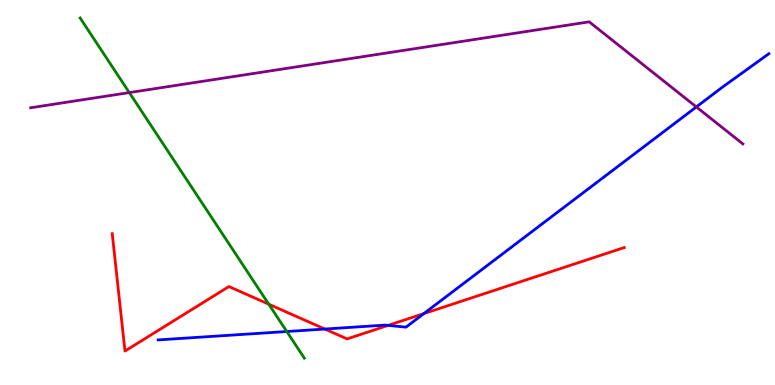[{'lines': ['blue', 'red'], 'intersections': [{'x': 4.19, 'y': 1.45}, {'x': 5.01, 'y': 1.55}, {'x': 5.47, 'y': 1.85}]}, {'lines': ['green', 'red'], 'intersections': [{'x': 3.47, 'y': 2.1}]}, {'lines': ['purple', 'red'], 'intersections': []}, {'lines': ['blue', 'green'], 'intersections': [{'x': 3.7, 'y': 1.39}]}, {'lines': ['blue', 'purple'], 'intersections': [{'x': 8.99, 'y': 7.22}]}, {'lines': ['green', 'purple'], 'intersections': [{'x': 1.67, 'y': 7.6}]}]